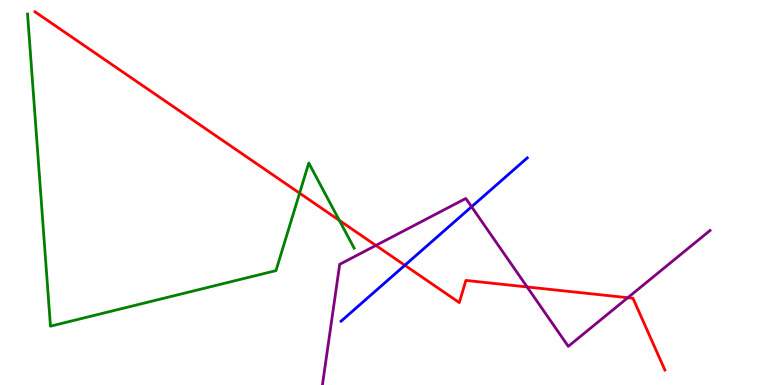[{'lines': ['blue', 'red'], 'intersections': [{'x': 5.22, 'y': 3.11}]}, {'lines': ['green', 'red'], 'intersections': [{'x': 3.87, 'y': 4.98}, {'x': 4.38, 'y': 4.28}]}, {'lines': ['purple', 'red'], 'intersections': [{'x': 4.85, 'y': 3.63}, {'x': 6.8, 'y': 2.55}, {'x': 8.1, 'y': 2.27}]}, {'lines': ['blue', 'green'], 'intersections': []}, {'lines': ['blue', 'purple'], 'intersections': [{'x': 6.08, 'y': 4.63}]}, {'lines': ['green', 'purple'], 'intersections': []}]